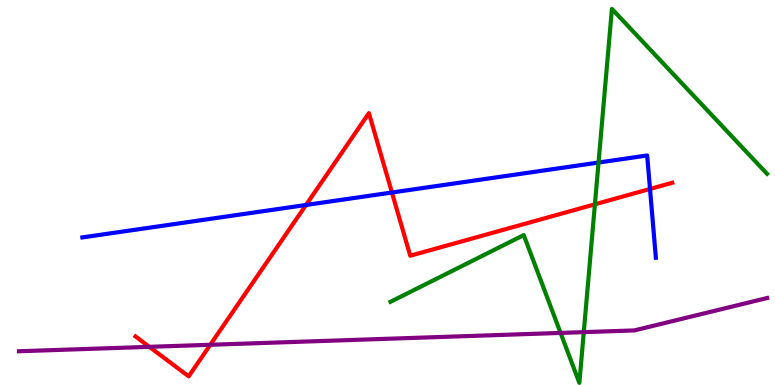[{'lines': ['blue', 'red'], 'intersections': [{'x': 3.95, 'y': 4.68}, {'x': 5.06, 'y': 5.0}, {'x': 8.39, 'y': 5.09}]}, {'lines': ['green', 'red'], 'intersections': [{'x': 7.68, 'y': 4.69}]}, {'lines': ['purple', 'red'], 'intersections': [{'x': 1.93, 'y': 0.991}, {'x': 2.71, 'y': 1.04}]}, {'lines': ['blue', 'green'], 'intersections': [{'x': 7.72, 'y': 5.78}]}, {'lines': ['blue', 'purple'], 'intersections': []}, {'lines': ['green', 'purple'], 'intersections': [{'x': 7.23, 'y': 1.35}, {'x': 7.53, 'y': 1.37}]}]